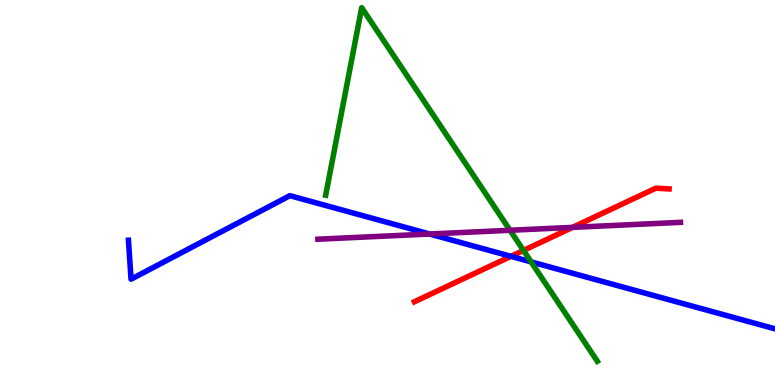[{'lines': ['blue', 'red'], 'intersections': [{'x': 6.59, 'y': 3.34}]}, {'lines': ['green', 'red'], 'intersections': [{'x': 6.75, 'y': 3.5}]}, {'lines': ['purple', 'red'], 'intersections': [{'x': 7.39, 'y': 4.09}]}, {'lines': ['blue', 'green'], 'intersections': [{'x': 6.85, 'y': 3.2}]}, {'lines': ['blue', 'purple'], 'intersections': [{'x': 5.54, 'y': 3.92}]}, {'lines': ['green', 'purple'], 'intersections': [{'x': 6.58, 'y': 4.02}]}]